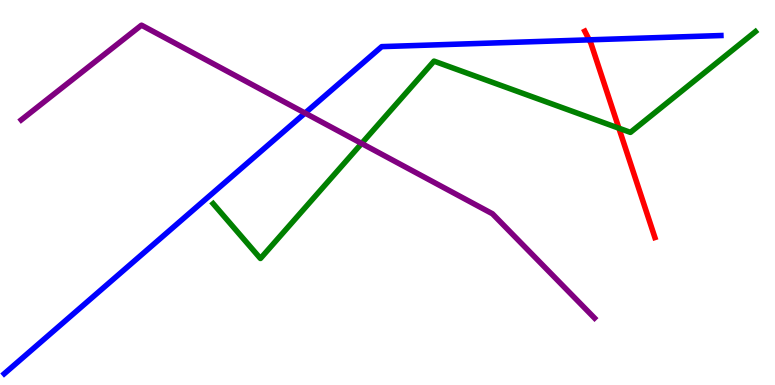[{'lines': ['blue', 'red'], 'intersections': [{'x': 7.6, 'y': 8.97}]}, {'lines': ['green', 'red'], 'intersections': [{'x': 7.99, 'y': 6.67}]}, {'lines': ['purple', 'red'], 'intersections': []}, {'lines': ['blue', 'green'], 'intersections': []}, {'lines': ['blue', 'purple'], 'intersections': [{'x': 3.94, 'y': 7.06}]}, {'lines': ['green', 'purple'], 'intersections': [{'x': 4.67, 'y': 6.27}]}]